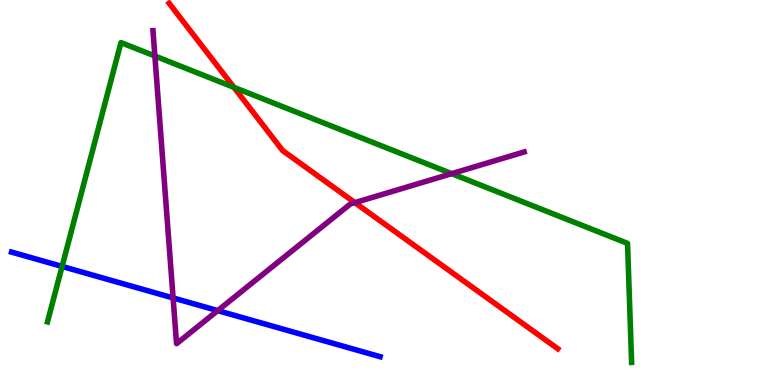[{'lines': ['blue', 'red'], 'intersections': []}, {'lines': ['green', 'red'], 'intersections': [{'x': 3.02, 'y': 7.73}]}, {'lines': ['purple', 'red'], 'intersections': [{'x': 4.58, 'y': 4.74}]}, {'lines': ['blue', 'green'], 'intersections': [{'x': 0.801, 'y': 3.08}]}, {'lines': ['blue', 'purple'], 'intersections': [{'x': 2.23, 'y': 2.26}, {'x': 2.81, 'y': 1.93}]}, {'lines': ['green', 'purple'], 'intersections': [{'x': 2.0, 'y': 8.55}, {'x': 5.83, 'y': 5.49}]}]